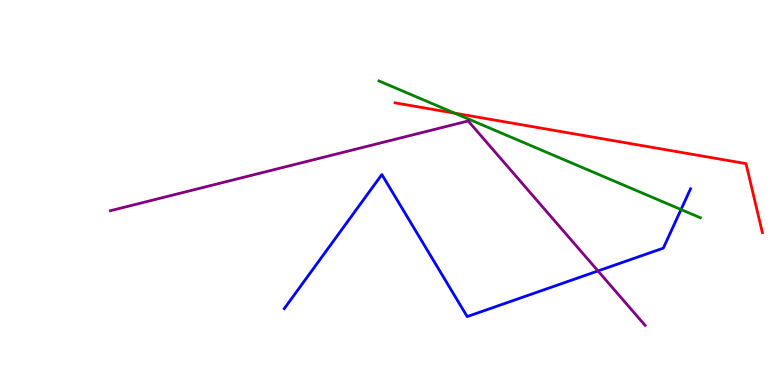[{'lines': ['blue', 'red'], 'intersections': []}, {'lines': ['green', 'red'], 'intersections': [{'x': 5.87, 'y': 7.06}]}, {'lines': ['purple', 'red'], 'intersections': []}, {'lines': ['blue', 'green'], 'intersections': [{'x': 8.79, 'y': 4.56}]}, {'lines': ['blue', 'purple'], 'intersections': [{'x': 7.72, 'y': 2.96}]}, {'lines': ['green', 'purple'], 'intersections': []}]